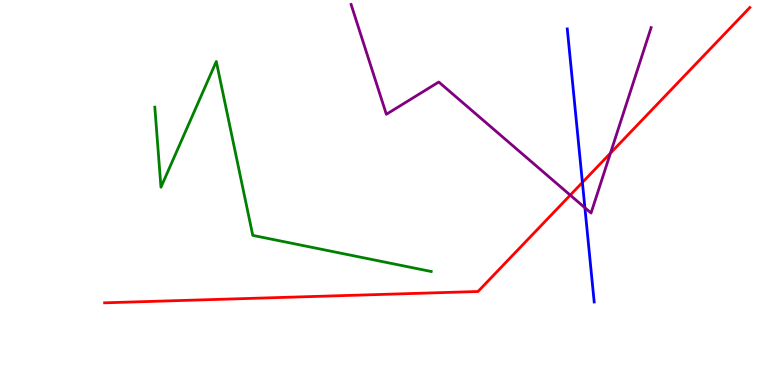[{'lines': ['blue', 'red'], 'intersections': [{'x': 7.51, 'y': 5.26}]}, {'lines': ['green', 'red'], 'intersections': []}, {'lines': ['purple', 'red'], 'intersections': [{'x': 7.36, 'y': 4.93}, {'x': 7.88, 'y': 6.02}]}, {'lines': ['blue', 'green'], 'intersections': []}, {'lines': ['blue', 'purple'], 'intersections': [{'x': 7.55, 'y': 4.6}]}, {'lines': ['green', 'purple'], 'intersections': []}]